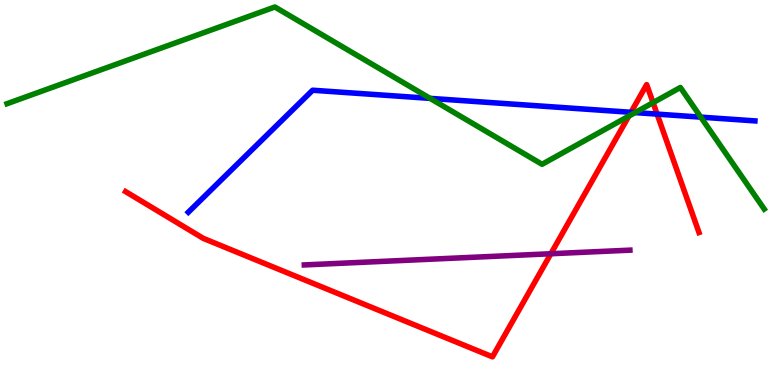[{'lines': ['blue', 'red'], 'intersections': [{'x': 8.14, 'y': 7.08}, {'x': 8.48, 'y': 7.04}]}, {'lines': ['green', 'red'], 'intersections': [{'x': 8.11, 'y': 6.98}, {'x': 8.43, 'y': 7.33}]}, {'lines': ['purple', 'red'], 'intersections': [{'x': 7.11, 'y': 3.41}]}, {'lines': ['blue', 'green'], 'intersections': [{'x': 5.55, 'y': 7.44}, {'x': 8.2, 'y': 7.08}, {'x': 9.04, 'y': 6.96}]}, {'lines': ['blue', 'purple'], 'intersections': []}, {'lines': ['green', 'purple'], 'intersections': []}]